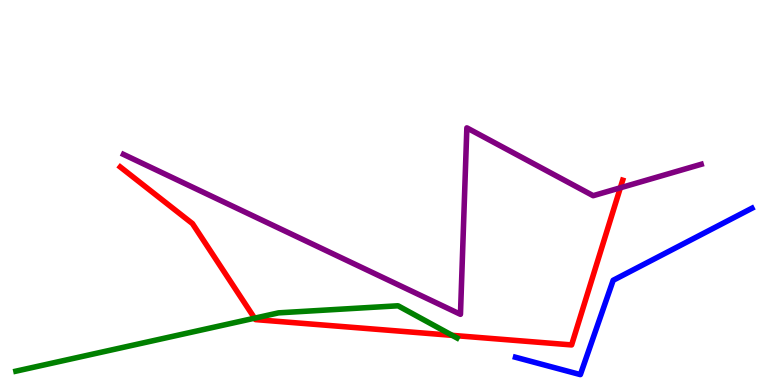[{'lines': ['blue', 'red'], 'intersections': []}, {'lines': ['green', 'red'], 'intersections': [{'x': 3.29, 'y': 1.74}, {'x': 5.84, 'y': 1.29}]}, {'lines': ['purple', 'red'], 'intersections': [{'x': 8.0, 'y': 5.12}]}, {'lines': ['blue', 'green'], 'intersections': []}, {'lines': ['blue', 'purple'], 'intersections': []}, {'lines': ['green', 'purple'], 'intersections': []}]